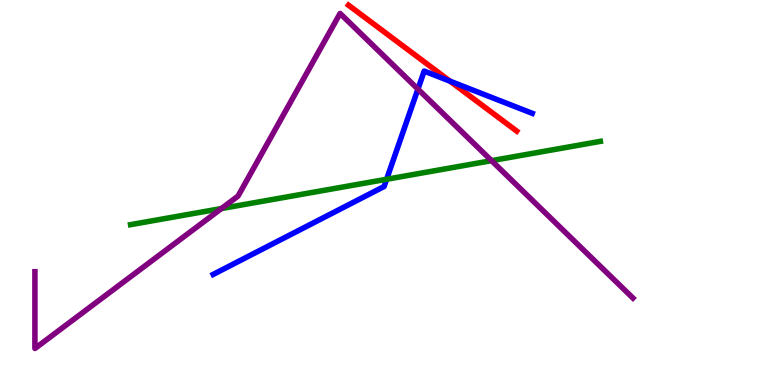[{'lines': ['blue', 'red'], 'intersections': [{'x': 5.81, 'y': 7.89}]}, {'lines': ['green', 'red'], 'intersections': []}, {'lines': ['purple', 'red'], 'intersections': []}, {'lines': ['blue', 'green'], 'intersections': [{'x': 4.99, 'y': 5.34}]}, {'lines': ['blue', 'purple'], 'intersections': [{'x': 5.39, 'y': 7.69}]}, {'lines': ['green', 'purple'], 'intersections': [{'x': 2.86, 'y': 4.58}, {'x': 6.34, 'y': 5.83}]}]